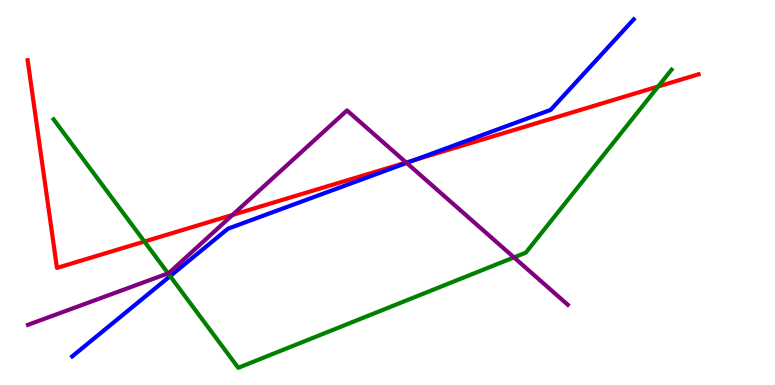[{'lines': ['blue', 'red'], 'intersections': [{'x': 5.35, 'y': 5.84}]}, {'lines': ['green', 'red'], 'intersections': [{'x': 1.86, 'y': 3.73}, {'x': 8.49, 'y': 7.75}]}, {'lines': ['purple', 'red'], 'intersections': [{'x': 3.0, 'y': 4.42}, {'x': 5.24, 'y': 5.78}]}, {'lines': ['blue', 'green'], 'intersections': [{'x': 2.2, 'y': 2.83}]}, {'lines': ['blue', 'purple'], 'intersections': [{'x': 5.25, 'y': 5.77}]}, {'lines': ['green', 'purple'], 'intersections': [{'x': 2.17, 'y': 2.9}, {'x': 6.63, 'y': 3.31}]}]